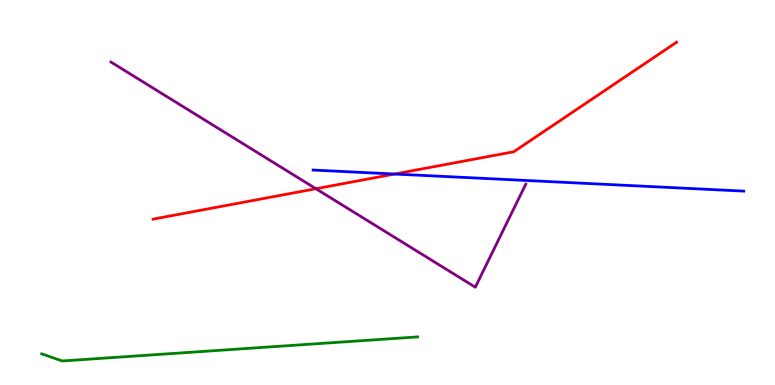[{'lines': ['blue', 'red'], 'intersections': [{'x': 5.09, 'y': 5.48}]}, {'lines': ['green', 'red'], 'intersections': []}, {'lines': ['purple', 'red'], 'intersections': [{'x': 4.08, 'y': 5.1}]}, {'lines': ['blue', 'green'], 'intersections': []}, {'lines': ['blue', 'purple'], 'intersections': []}, {'lines': ['green', 'purple'], 'intersections': []}]